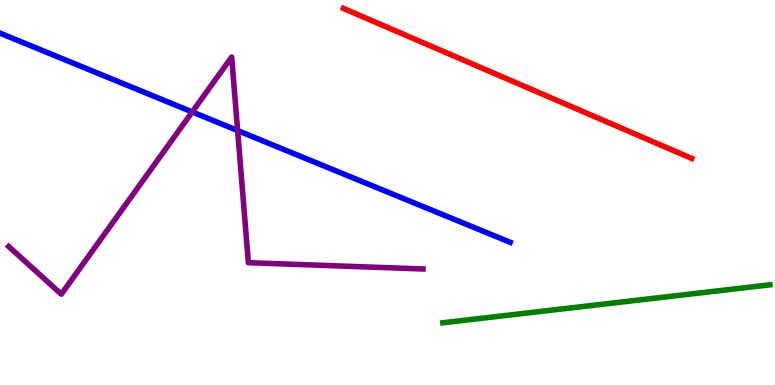[{'lines': ['blue', 'red'], 'intersections': []}, {'lines': ['green', 'red'], 'intersections': []}, {'lines': ['purple', 'red'], 'intersections': []}, {'lines': ['blue', 'green'], 'intersections': []}, {'lines': ['blue', 'purple'], 'intersections': [{'x': 2.48, 'y': 7.09}, {'x': 3.07, 'y': 6.61}]}, {'lines': ['green', 'purple'], 'intersections': []}]